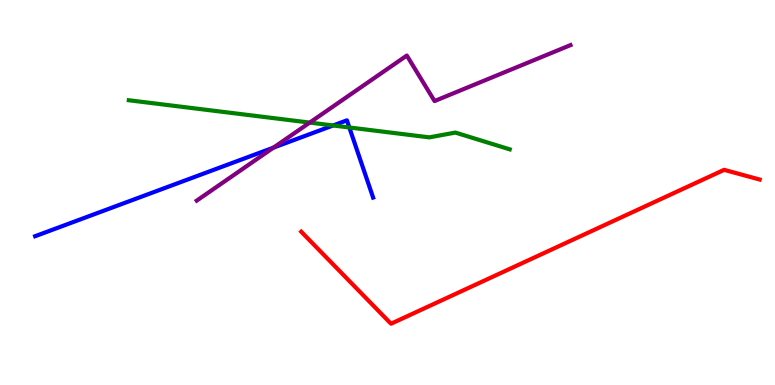[{'lines': ['blue', 'red'], 'intersections': []}, {'lines': ['green', 'red'], 'intersections': []}, {'lines': ['purple', 'red'], 'intersections': []}, {'lines': ['blue', 'green'], 'intersections': [{'x': 4.3, 'y': 6.74}, {'x': 4.51, 'y': 6.69}]}, {'lines': ['blue', 'purple'], 'intersections': [{'x': 3.53, 'y': 6.17}]}, {'lines': ['green', 'purple'], 'intersections': [{'x': 4.0, 'y': 6.82}]}]